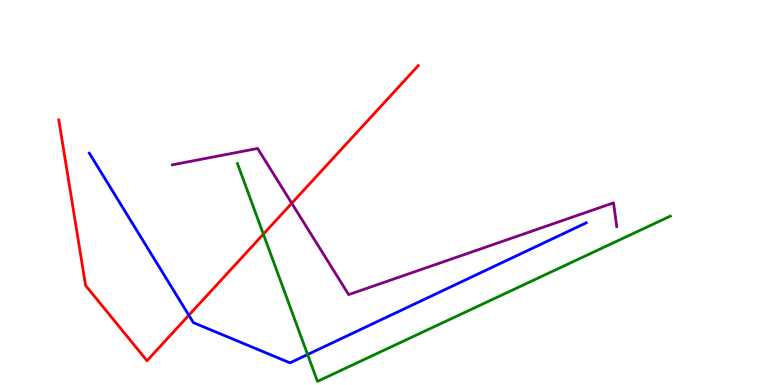[{'lines': ['blue', 'red'], 'intersections': [{'x': 2.44, 'y': 1.81}]}, {'lines': ['green', 'red'], 'intersections': [{'x': 3.4, 'y': 3.92}]}, {'lines': ['purple', 'red'], 'intersections': [{'x': 3.76, 'y': 4.72}]}, {'lines': ['blue', 'green'], 'intersections': [{'x': 3.97, 'y': 0.791}]}, {'lines': ['blue', 'purple'], 'intersections': []}, {'lines': ['green', 'purple'], 'intersections': []}]